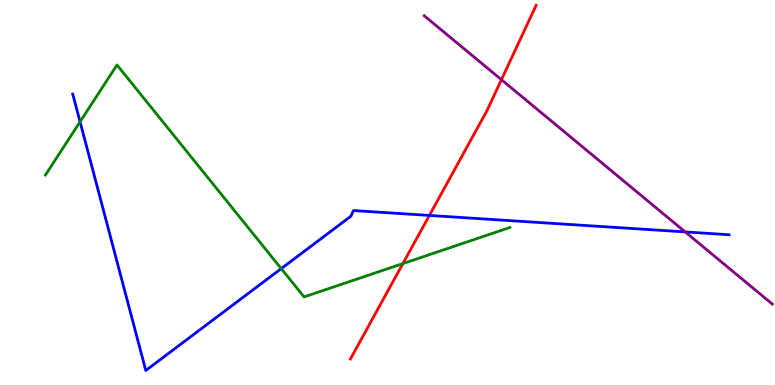[{'lines': ['blue', 'red'], 'intersections': [{'x': 5.54, 'y': 4.4}]}, {'lines': ['green', 'red'], 'intersections': [{'x': 5.2, 'y': 3.15}]}, {'lines': ['purple', 'red'], 'intersections': [{'x': 6.47, 'y': 7.93}]}, {'lines': ['blue', 'green'], 'intersections': [{'x': 1.03, 'y': 6.84}, {'x': 3.63, 'y': 3.02}]}, {'lines': ['blue', 'purple'], 'intersections': [{'x': 8.84, 'y': 3.98}]}, {'lines': ['green', 'purple'], 'intersections': []}]